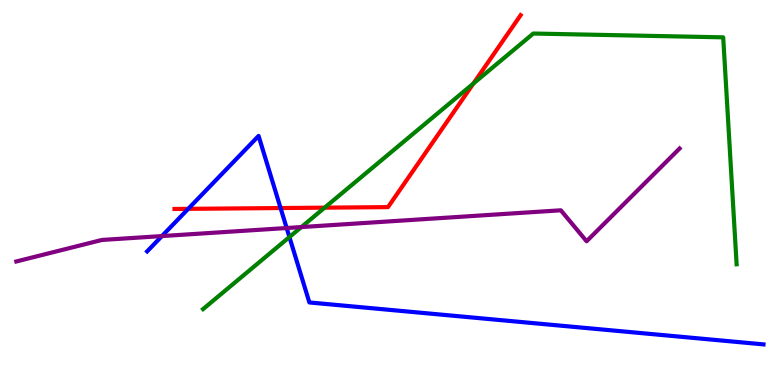[{'lines': ['blue', 'red'], 'intersections': [{'x': 2.43, 'y': 4.58}, {'x': 3.62, 'y': 4.6}]}, {'lines': ['green', 'red'], 'intersections': [{'x': 4.19, 'y': 4.61}, {'x': 6.11, 'y': 7.83}]}, {'lines': ['purple', 'red'], 'intersections': []}, {'lines': ['blue', 'green'], 'intersections': [{'x': 3.73, 'y': 3.84}]}, {'lines': ['blue', 'purple'], 'intersections': [{'x': 2.09, 'y': 3.87}, {'x': 3.7, 'y': 4.08}]}, {'lines': ['green', 'purple'], 'intersections': [{'x': 3.89, 'y': 4.1}]}]